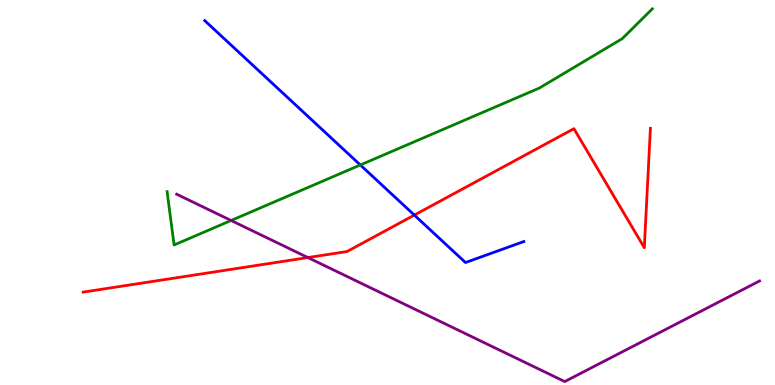[{'lines': ['blue', 'red'], 'intersections': [{'x': 5.35, 'y': 4.41}]}, {'lines': ['green', 'red'], 'intersections': []}, {'lines': ['purple', 'red'], 'intersections': [{'x': 3.97, 'y': 3.31}]}, {'lines': ['blue', 'green'], 'intersections': [{'x': 4.65, 'y': 5.72}]}, {'lines': ['blue', 'purple'], 'intersections': []}, {'lines': ['green', 'purple'], 'intersections': [{'x': 2.98, 'y': 4.27}]}]